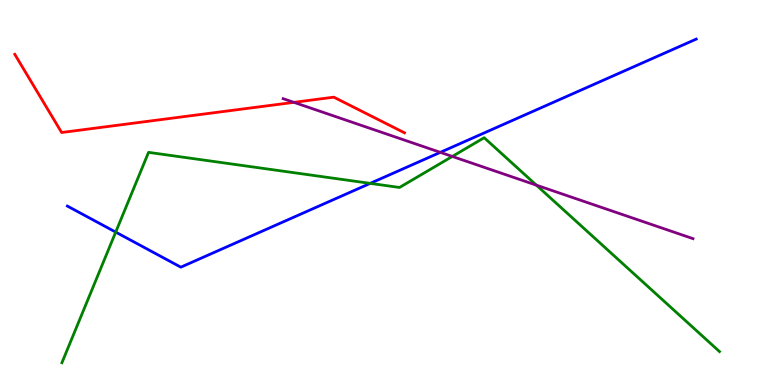[{'lines': ['blue', 'red'], 'intersections': []}, {'lines': ['green', 'red'], 'intersections': []}, {'lines': ['purple', 'red'], 'intersections': [{'x': 3.79, 'y': 7.34}]}, {'lines': ['blue', 'green'], 'intersections': [{'x': 1.49, 'y': 3.97}, {'x': 4.78, 'y': 5.24}]}, {'lines': ['blue', 'purple'], 'intersections': [{'x': 5.68, 'y': 6.04}]}, {'lines': ['green', 'purple'], 'intersections': [{'x': 5.84, 'y': 5.94}, {'x': 6.92, 'y': 5.19}]}]